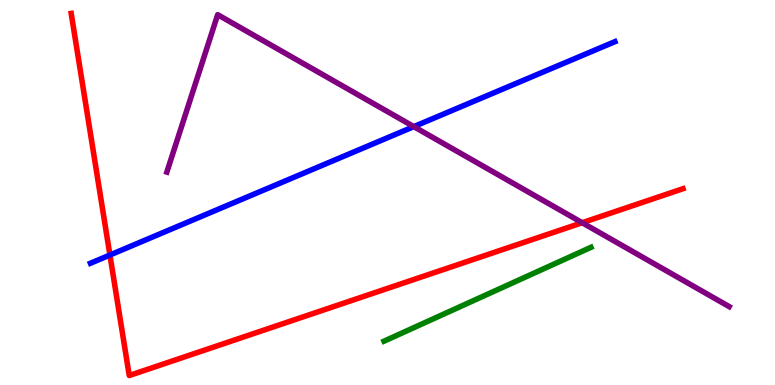[{'lines': ['blue', 'red'], 'intersections': [{'x': 1.42, 'y': 3.38}]}, {'lines': ['green', 'red'], 'intersections': []}, {'lines': ['purple', 'red'], 'intersections': [{'x': 7.51, 'y': 4.22}]}, {'lines': ['blue', 'green'], 'intersections': []}, {'lines': ['blue', 'purple'], 'intersections': [{'x': 5.34, 'y': 6.71}]}, {'lines': ['green', 'purple'], 'intersections': []}]